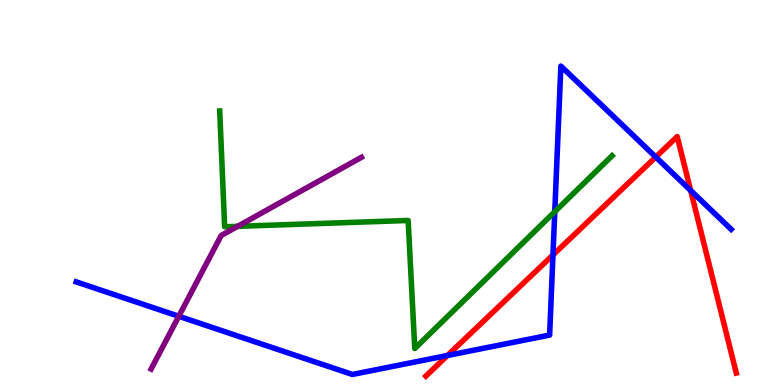[{'lines': ['blue', 'red'], 'intersections': [{'x': 5.77, 'y': 0.767}, {'x': 7.14, 'y': 3.38}, {'x': 8.46, 'y': 5.92}, {'x': 8.91, 'y': 5.05}]}, {'lines': ['green', 'red'], 'intersections': []}, {'lines': ['purple', 'red'], 'intersections': []}, {'lines': ['blue', 'green'], 'intersections': [{'x': 7.16, 'y': 4.5}]}, {'lines': ['blue', 'purple'], 'intersections': [{'x': 2.31, 'y': 1.79}]}, {'lines': ['green', 'purple'], 'intersections': [{'x': 3.07, 'y': 4.12}]}]